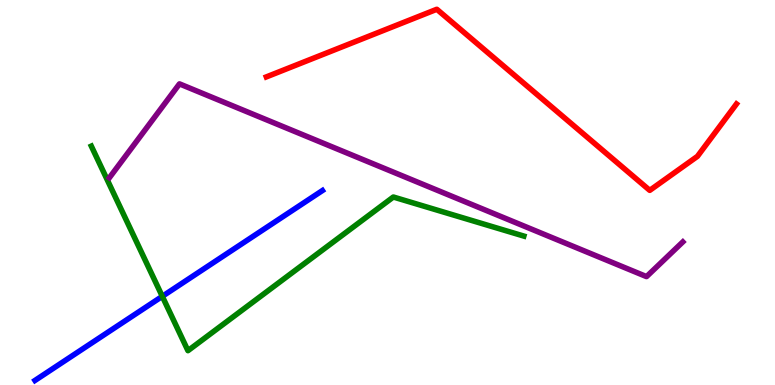[{'lines': ['blue', 'red'], 'intersections': []}, {'lines': ['green', 'red'], 'intersections': []}, {'lines': ['purple', 'red'], 'intersections': []}, {'lines': ['blue', 'green'], 'intersections': [{'x': 2.09, 'y': 2.3}]}, {'lines': ['blue', 'purple'], 'intersections': []}, {'lines': ['green', 'purple'], 'intersections': []}]